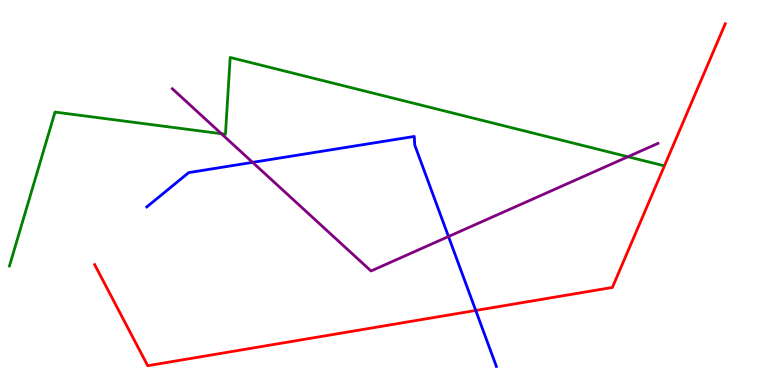[{'lines': ['blue', 'red'], 'intersections': [{'x': 6.14, 'y': 1.94}]}, {'lines': ['green', 'red'], 'intersections': []}, {'lines': ['purple', 'red'], 'intersections': []}, {'lines': ['blue', 'green'], 'intersections': []}, {'lines': ['blue', 'purple'], 'intersections': [{'x': 3.26, 'y': 5.78}, {'x': 5.79, 'y': 3.86}]}, {'lines': ['green', 'purple'], 'intersections': [{'x': 2.86, 'y': 6.53}, {'x': 8.1, 'y': 5.93}]}]